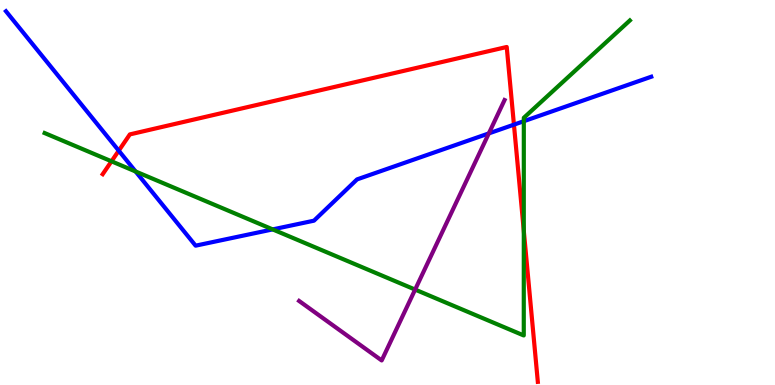[{'lines': ['blue', 'red'], 'intersections': [{'x': 1.53, 'y': 6.09}, {'x': 6.63, 'y': 6.76}]}, {'lines': ['green', 'red'], 'intersections': [{'x': 1.44, 'y': 5.81}, {'x': 6.76, 'y': 4.01}]}, {'lines': ['purple', 'red'], 'intersections': []}, {'lines': ['blue', 'green'], 'intersections': [{'x': 1.75, 'y': 5.55}, {'x': 3.52, 'y': 4.04}, {'x': 6.76, 'y': 6.85}]}, {'lines': ['blue', 'purple'], 'intersections': [{'x': 6.31, 'y': 6.53}]}, {'lines': ['green', 'purple'], 'intersections': [{'x': 5.36, 'y': 2.48}]}]